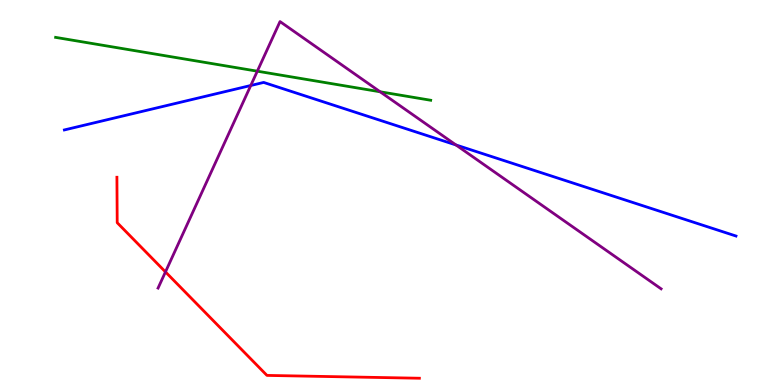[{'lines': ['blue', 'red'], 'intersections': []}, {'lines': ['green', 'red'], 'intersections': []}, {'lines': ['purple', 'red'], 'intersections': [{'x': 2.14, 'y': 2.94}]}, {'lines': ['blue', 'green'], 'intersections': []}, {'lines': ['blue', 'purple'], 'intersections': [{'x': 3.24, 'y': 7.78}, {'x': 5.88, 'y': 6.23}]}, {'lines': ['green', 'purple'], 'intersections': [{'x': 3.32, 'y': 8.15}, {'x': 4.9, 'y': 7.62}]}]